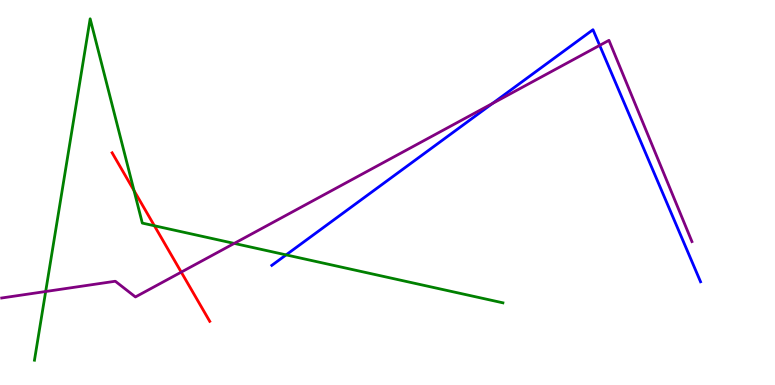[{'lines': ['blue', 'red'], 'intersections': []}, {'lines': ['green', 'red'], 'intersections': [{'x': 1.73, 'y': 5.05}, {'x': 1.99, 'y': 4.14}]}, {'lines': ['purple', 'red'], 'intersections': [{'x': 2.34, 'y': 2.93}]}, {'lines': ['blue', 'green'], 'intersections': [{'x': 3.69, 'y': 3.38}]}, {'lines': ['blue', 'purple'], 'intersections': [{'x': 6.35, 'y': 7.31}, {'x': 7.74, 'y': 8.82}]}, {'lines': ['green', 'purple'], 'intersections': [{'x': 0.589, 'y': 2.43}, {'x': 3.02, 'y': 3.68}]}]